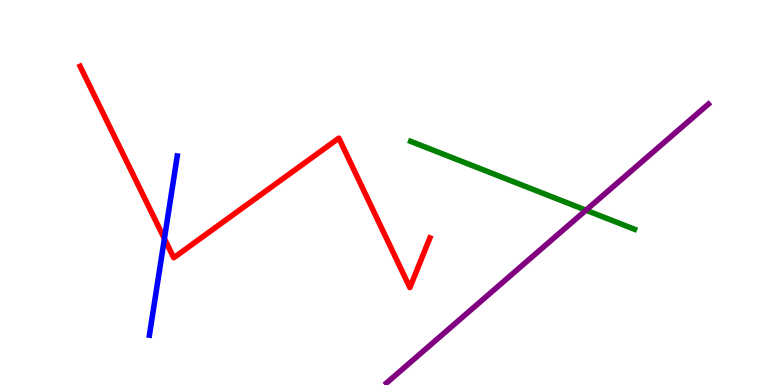[{'lines': ['blue', 'red'], 'intersections': [{'x': 2.12, 'y': 3.8}]}, {'lines': ['green', 'red'], 'intersections': []}, {'lines': ['purple', 'red'], 'intersections': []}, {'lines': ['blue', 'green'], 'intersections': []}, {'lines': ['blue', 'purple'], 'intersections': []}, {'lines': ['green', 'purple'], 'intersections': [{'x': 7.56, 'y': 4.54}]}]